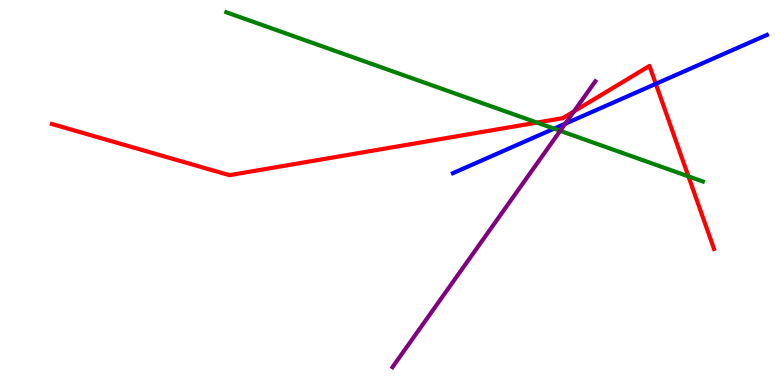[{'lines': ['blue', 'red'], 'intersections': [{'x': 8.46, 'y': 7.82}]}, {'lines': ['green', 'red'], 'intersections': [{'x': 6.93, 'y': 6.82}, {'x': 8.88, 'y': 5.42}]}, {'lines': ['purple', 'red'], 'intersections': [{'x': 7.41, 'y': 7.11}]}, {'lines': ['blue', 'green'], 'intersections': [{'x': 7.15, 'y': 6.66}]}, {'lines': ['blue', 'purple'], 'intersections': [{'x': 7.29, 'y': 6.79}]}, {'lines': ['green', 'purple'], 'intersections': [{'x': 7.23, 'y': 6.6}]}]